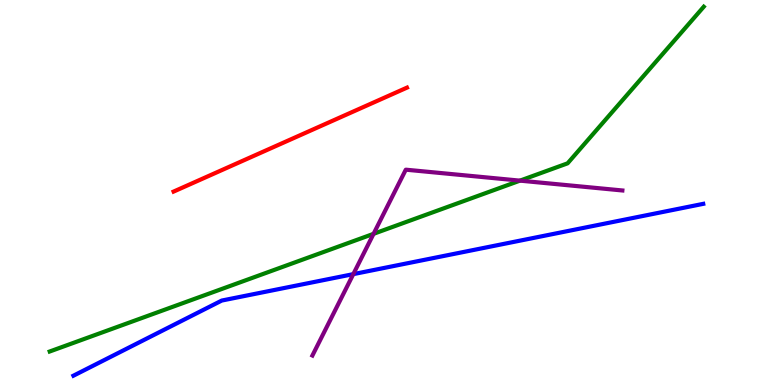[{'lines': ['blue', 'red'], 'intersections': []}, {'lines': ['green', 'red'], 'intersections': []}, {'lines': ['purple', 'red'], 'intersections': []}, {'lines': ['blue', 'green'], 'intersections': []}, {'lines': ['blue', 'purple'], 'intersections': [{'x': 4.56, 'y': 2.88}]}, {'lines': ['green', 'purple'], 'intersections': [{'x': 4.82, 'y': 3.93}, {'x': 6.71, 'y': 5.31}]}]